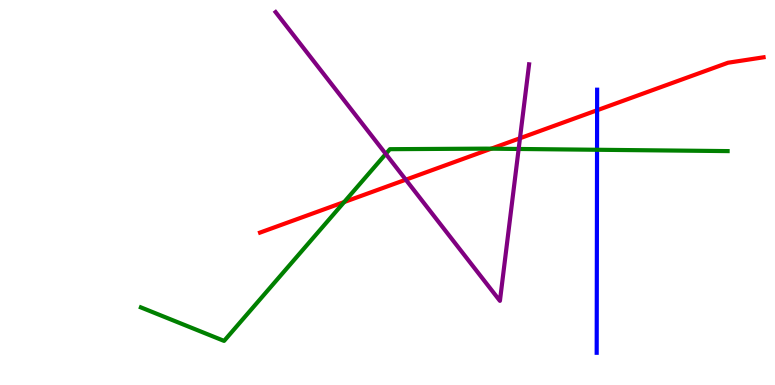[{'lines': ['blue', 'red'], 'intersections': [{'x': 7.7, 'y': 7.14}]}, {'lines': ['green', 'red'], 'intersections': [{'x': 4.44, 'y': 4.75}, {'x': 6.34, 'y': 6.14}]}, {'lines': ['purple', 'red'], 'intersections': [{'x': 5.24, 'y': 5.33}, {'x': 6.71, 'y': 6.41}]}, {'lines': ['blue', 'green'], 'intersections': [{'x': 7.7, 'y': 6.11}]}, {'lines': ['blue', 'purple'], 'intersections': []}, {'lines': ['green', 'purple'], 'intersections': [{'x': 4.98, 'y': 6.0}, {'x': 6.69, 'y': 6.13}]}]